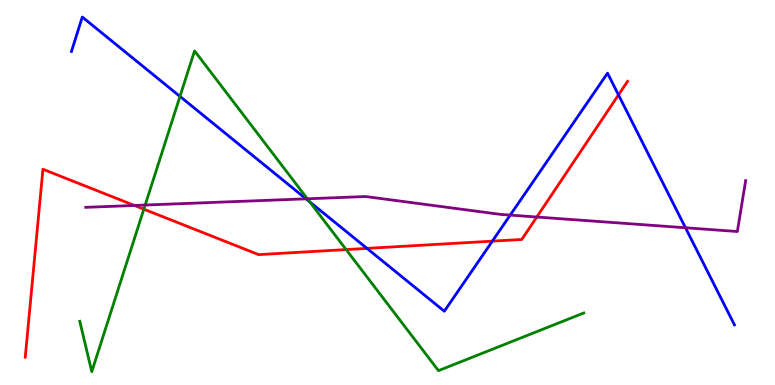[{'lines': ['blue', 'red'], 'intersections': [{'x': 4.74, 'y': 3.55}, {'x': 6.35, 'y': 3.74}, {'x': 7.98, 'y': 7.53}]}, {'lines': ['green', 'red'], 'intersections': [{'x': 1.86, 'y': 4.57}, {'x': 4.47, 'y': 3.52}]}, {'lines': ['purple', 'red'], 'intersections': [{'x': 1.73, 'y': 4.66}, {'x': 6.93, 'y': 4.36}]}, {'lines': ['blue', 'green'], 'intersections': [{'x': 2.32, 'y': 7.5}, {'x': 4.0, 'y': 4.76}]}, {'lines': ['blue', 'purple'], 'intersections': [{'x': 3.95, 'y': 4.84}, {'x': 6.58, 'y': 4.41}, {'x': 8.84, 'y': 4.08}]}, {'lines': ['green', 'purple'], 'intersections': [{'x': 1.87, 'y': 4.67}, {'x': 3.97, 'y': 4.84}]}]